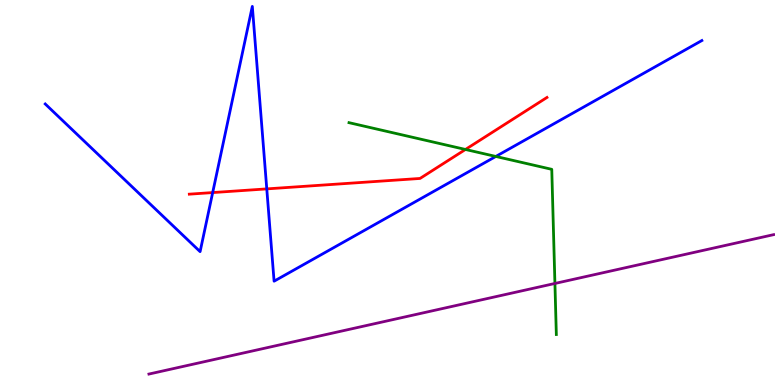[{'lines': ['blue', 'red'], 'intersections': [{'x': 2.74, 'y': 5.0}, {'x': 3.44, 'y': 5.09}]}, {'lines': ['green', 'red'], 'intersections': [{'x': 6.01, 'y': 6.12}]}, {'lines': ['purple', 'red'], 'intersections': []}, {'lines': ['blue', 'green'], 'intersections': [{'x': 6.4, 'y': 5.94}]}, {'lines': ['blue', 'purple'], 'intersections': []}, {'lines': ['green', 'purple'], 'intersections': [{'x': 7.16, 'y': 2.64}]}]